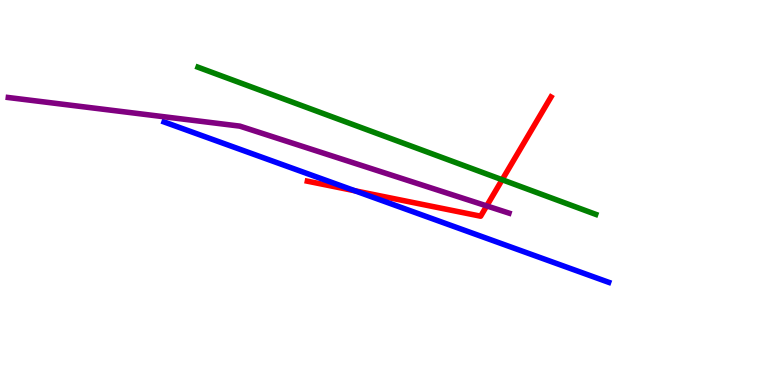[{'lines': ['blue', 'red'], 'intersections': [{'x': 4.58, 'y': 5.04}]}, {'lines': ['green', 'red'], 'intersections': [{'x': 6.48, 'y': 5.33}]}, {'lines': ['purple', 'red'], 'intersections': [{'x': 6.28, 'y': 4.65}]}, {'lines': ['blue', 'green'], 'intersections': []}, {'lines': ['blue', 'purple'], 'intersections': []}, {'lines': ['green', 'purple'], 'intersections': []}]